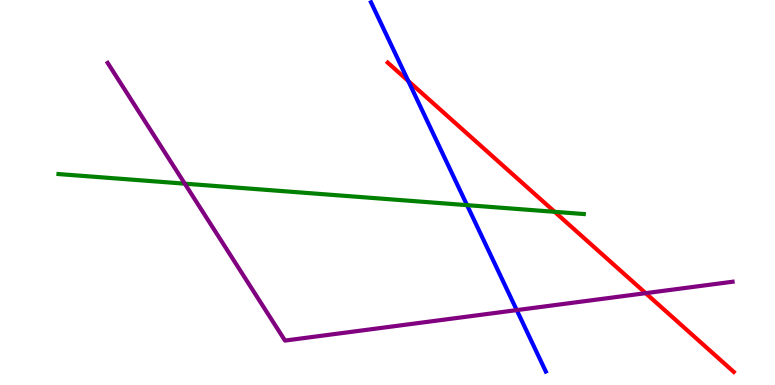[{'lines': ['blue', 'red'], 'intersections': [{'x': 5.27, 'y': 7.9}]}, {'lines': ['green', 'red'], 'intersections': [{'x': 7.16, 'y': 4.5}]}, {'lines': ['purple', 'red'], 'intersections': [{'x': 8.33, 'y': 2.39}]}, {'lines': ['blue', 'green'], 'intersections': [{'x': 6.03, 'y': 4.67}]}, {'lines': ['blue', 'purple'], 'intersections': [{'x': 6.67, 'y': 1.95}]}, {'lines': ['green', 'purple'], 'intersections': [{'x': 2.38, 'y': 5.23}]}]